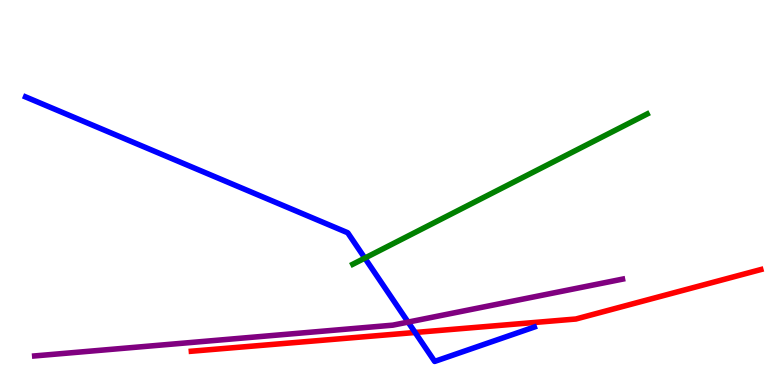[{'lines': ['blue', 'red'], 'intersections': [{'x': 5.36, 'y': 1.36}]}, {'lines': ['green', 'red'], 'intersections': []}, {'lines': ['purple', 'red'], 'intersections': []}, {'lines': ['blue', 'green'], 'intersections': [{'x': 4.71, 'y': 3.3}]}, {'lines': ['blue', 'purple'], 'intersections': [{'x': 5.27, 'y': 1.63}]}, {'lines': ['green', 'purple'], 'intersections': []}]